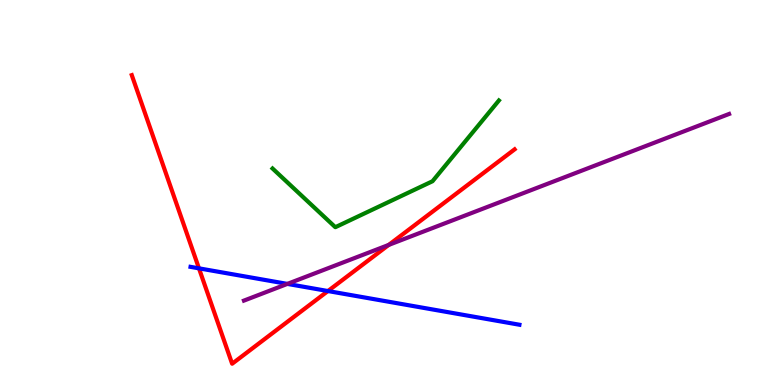[{'lines': ['blue', 'red'], 'intersections': [{'x': 2.57, 'y': 3.03}, {'x': 4.23, 'y': 2.44}]}, {'lines': ['green', 'red'], 'intersections': []}, {'lines': ['purple', 'red'], 'intersections': [{'x': 5.02, 'y': 3.64}]}, {'lines': ['blue', 'green'], 'intersections': []}, {'lines': ['blue', 'purple'], 'intersections': [{'x': 3.71, 'y': 2.63}]}, {'lines': ['green', 'purple'], 'intersections': []}]